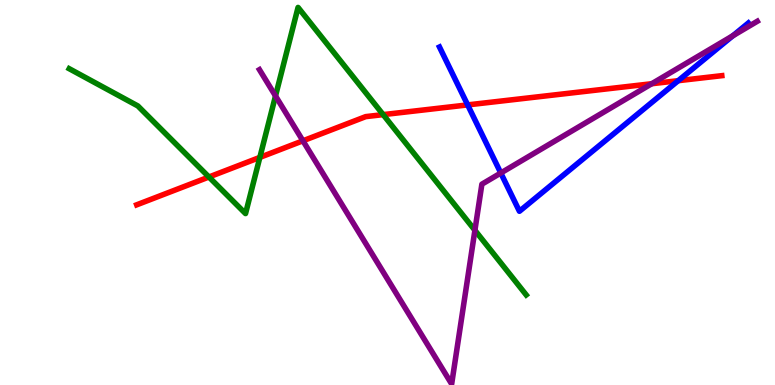[{'lines': ['blue', 'red'], 'intersections': [{'x': 6.03, 'y': 7.28}, {'x': 8.75, 'y': 7.9}]}, {'lines': ['green', 'red'], 'intersections': [{'x': 2.7, 'y': 5.4}, {'x': 3.35, 'y': 5.91}, {'x': 4.94, 'y': 7.02}]}, {'lines': ['purple', 'red'], 'intersections': [{'x': 3.91, 'y': 6.34}, {'x': 8.41, 'y': 7.82}]}, {'lines': ['blue', 'green'], 'intersections': []}, {'lines': ['blue', 'purple'], 'intersections': [{'x': 6.46, 'y': 5.51}, {'x': 9.46, 'y': 9.07}]}, {'lines': ['green', 'purple'], 'intersections': [{'x': 3.55, 'y': 7.51}, {'x': 6.13, 'y': 4.02}]}]